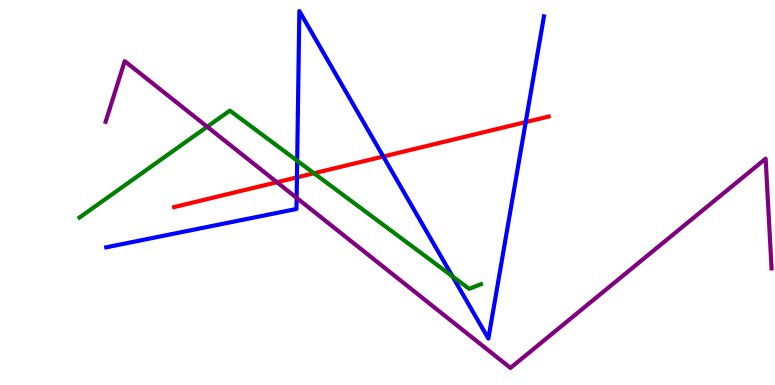[{'lines': ['blue', 'red'], 'intersections': [{'x': 3.83, 'y': 5.39}, {'x': 4.95, 'y': 5.93}, {'x': 6.78, 'y': 6.83}]}, {'lines': ['green', 'red'], 'intersections': [{'x': 4.05, 'y': 5.5}]}, {'lines': ['purple', 'red'], 'intersections': [{'x': 3.57, 'y': 5.27}]}, {'lines': ['blue', 'green'], 'intersections': [{'x': 3.83, 'y': 5.83}, {'x': 5.84, 'y': 2.82}]}, {'lines': ['blue', 'purple'], 'intersections': [{'x': 3.83, 'y': 4.86}]}, {'lines': ['green', 'purple'], 'intersections': [{'x': 2.67, 'y': 6.71}]}]